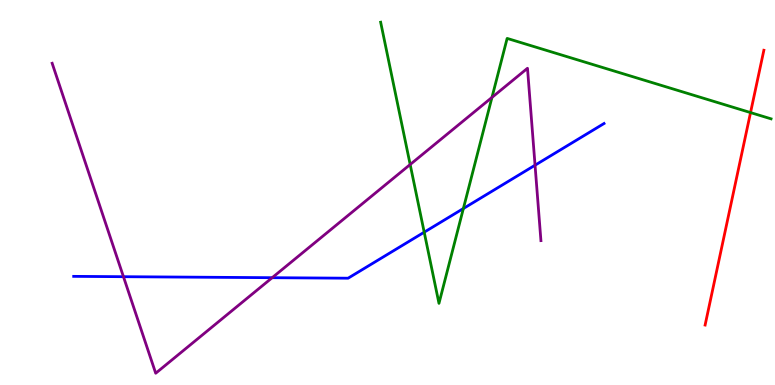[{'lines': ['blue', 'red'], 'intersections': []}, {'lines': ['green', 'red'], 'intersections': [{'x': 9.68, 'y': 7.08}]}, {'lines': ['purple', 'red'], 'intersections': []}, {'lines': ['blue', 'green'], 'intersections': [{'x': 5.47, 'y': 3.97}, {'x': 5.98, 'y': 4.58}]}, {'lines': ['blue', 'purple'], 'intersections': [{'x': 1.59, 'y': 2.81}, {'x': 3.51, 'y': 2.79}, {'x': 6.9, 'y': 5.71}]}, {'lines': ['green', 'purple'], 'intersections': [{'x': 5.29, 'y': 5.73}, {'x': 6.35, 'y': 7.47}]}]